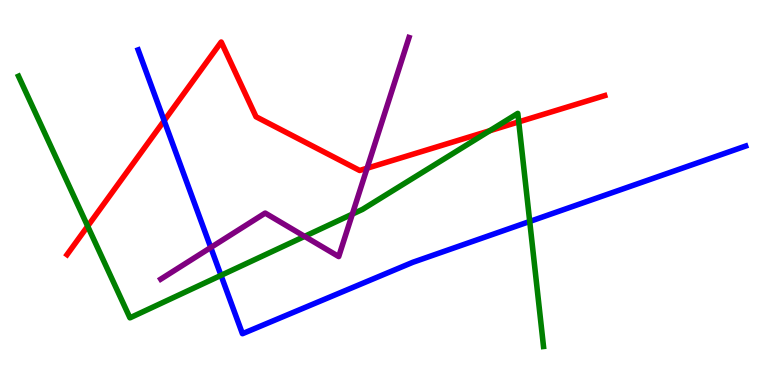[{'lines': ['blue', 'red'], 'intersections': [{'x': 2.12, 'y': 6.87}]}, {'lines': ['green', 'red'], 'intersections': [{'x': 1.13, 'y': 4.13}, {'x': 6.32, 'y': 6.6}, {'x': 6.69, 'y': 6.83}]}, {'lines': ['purple', 'red'], 'intersections': [{'x': 4.74, 'y': 5.63}]}, {'lines': ['blue', 'green'], 'intersections': [{'x': 2.85, 'y': 2.85}, {'x': 6.84, 'y': 4.25}]}, {'lines': ['blue', 'purple'], 'intersections': [{'x': 2.72, 'y': 3.57}]}, {'lines': ['green', 'purple'], 'intersections': [{'x': 3.93, 'y': 3.86}, {'x': 4.55, 'y': 4.44}]}]